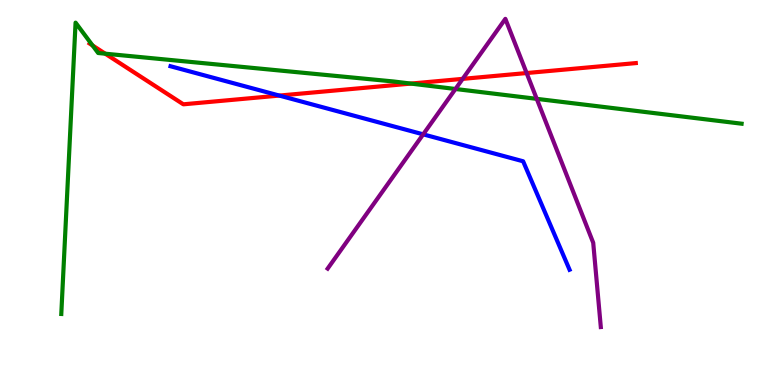[{'lines': ['blue', 'red'], 'intersections': [{'x': 3.6, 'y': 7.52}]}, {'lines': ['green', 'red'], 'intersections': [{'x': 1.19, 'y': 8.82}, {'x': 1.36, 'y': 8.61}, {'x': 5.3, 'y': 7.83}]}, {'lines': ['purple', 'red'], 'intersections': [{'x': 5.97, 'y': 7.95}, {'x': 6.8, 'y': 8.1}]}, {'lines': ['blue', 'green'], 'intersections': []}, {'lines': ['blue', 'purple'], 'intersections': [{'x': 5.46, 'y': 6.51}]}, {'lines': ['green', 'purple'], 'intersections': [{'x': 5.88, 'y': 7.69}, {'x': 6.93, 'y': 7.43}]}]